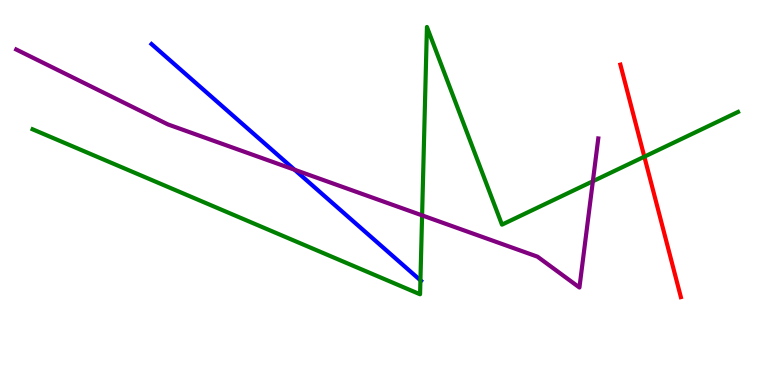[{'lines': ['blue', 'red'], 'intersections': []}, {'lines': ['green', 'red'], 'intersections': [{'x': 8.31, 'y': 5.93}]}, {'lines': ['purple', 'red'], 'intersections': []}, {'lines': ['blue', 'green'], 'intersections': [{'x': 5.42, 'y': 2.72}]}, {'lines': ['blue', 'purple'], 'intersections': [{'x': 3.8, 'y': 5.59}]}, {'lines': ['green', 'purple'], 'intersections': [{'x': 5.45, 'y': 4.41}, {'x': 7.65, 'y': 5.29}]}]